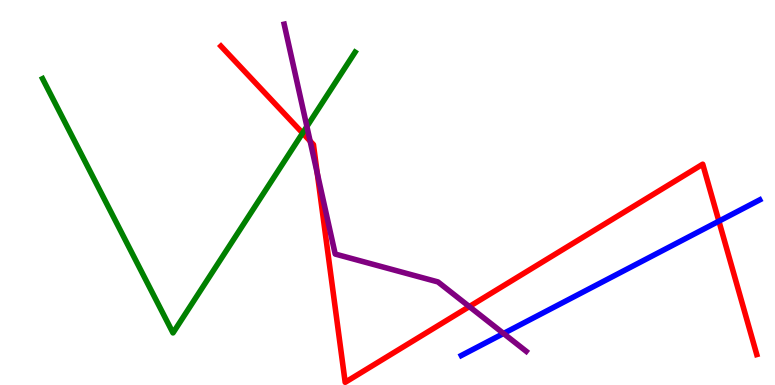[{'lines': ['blue', 'red'], 'intersections': [{'x': 9.28, 'y': 4.26}]}, {'lines': ['green', 'red'], 'intersections': [{'x': 3.9, 'y': 6.54}]}, {'lines': ['purple', 'red'], 'intersections': [{'x': 4.0, 'y': 6.34}, {'x': 4.09, 'y': 5.5}, {'x': 6.06, 'y': 2.04}]}, {'lines': ['blue', 'green'], 'intersections': []}, {'lines': ['blue', 'purple'], 'intersections': [{'x': 6.5, 'y': 1.34}]}, {'lines': ['green', 'purple'], 'intersections': [{'x': 3.96, 'y': 6.71}]}]